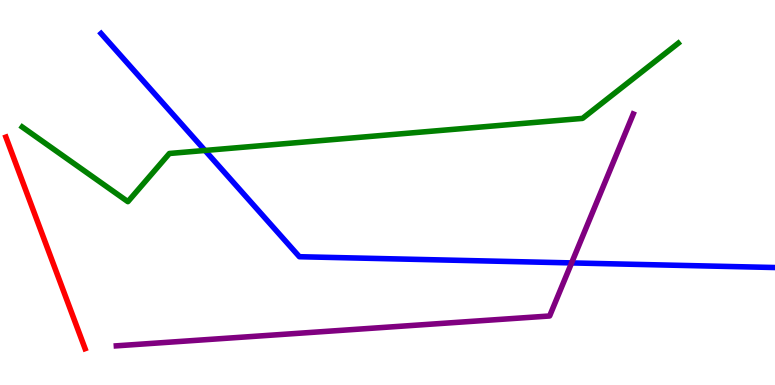[{'lines': ['blue', 'red'], 'intersections': []}, {'lines': ['green', 'red'], 'intersections': []}, {'lines': ['purple', 'red'], 'intersections': []}, {'lines': ['blue', 'green'], 'intersections': [{'x': 2.65, 'y': 6.09}]}, {'lines': ['blue', 'purple'], 'intersections': [{'x': 7.38, 'y': 3.17}]}, {'lines': ['green', 'purple'], 'intersections': []}]